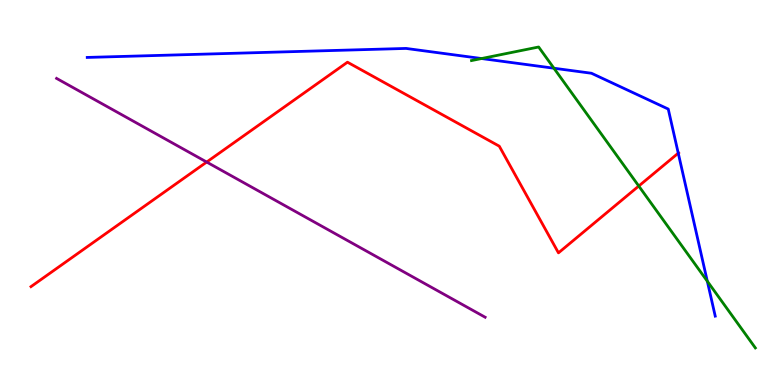[{'lines': ['blue', 'red'], 'intersections': [{'x': 8.75, 'y': 6.02}]}, {'lines': ['green', 'red'], 'intersections': [{'x': 8.24, 'y': 5.17}]}, {'lines': ['purple', 'red'], 'intersections': [{'x': 2.67, 'y': 5.79}]}, {'lines': ['blue', 'green'], 'intersections': [{'x': 6.21, 'y': 8.48}, {'x': 7.15, 'y': 8.23}, {'x': 9.13, 'y': 2.7}]}, {'lines': ['blue', 'purple'], 'intersections': []}, {'lines': ['green', 'purple'], 'intersections': []}]